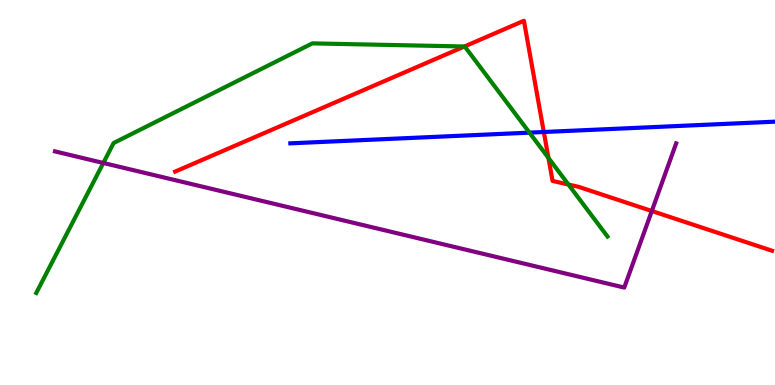[{'lines': ['blue', 'red'], 'intersections': [{'x': 7.02, 'y': 6.57}]}, {'lines': ['green', 'red'], 'intersections': [{'x': 5.99, 'y': 8.79}, {'x': 7.08, 'y': 5.9}, {'x': 7.33, 'y': 5.21}]}, {'lines': ['purple', 'red'], 'intersections': [{'x': 8.41, 'y': 4.52}]}, {'lines': ['blue', 'green'], 'intersections': [{'x': 6.83, 'y': 6.55}]}, {'lines': ['blue', 'purple'], 'intersections': []}, {'lines': ['green', 'purple'], 'intersections': [{'x': 1.33, 'y': 5.77}]}]